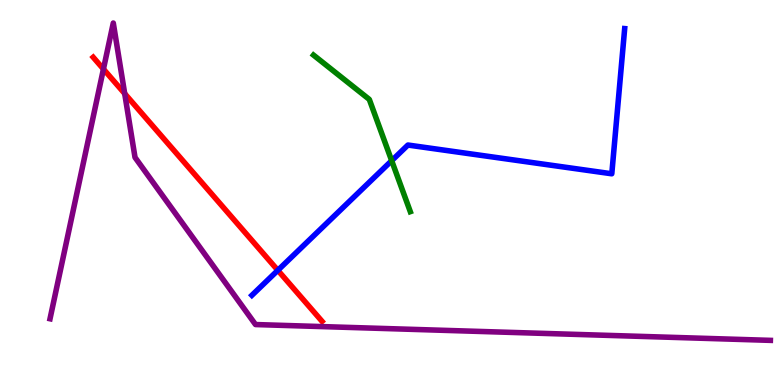[{'lines': ['blue', 'red'], 'intersections': [{'x': 3.59, 'y': 2.98}]}, {'lines': ['green', 'red'], 'intersections': []}, {'lines': ['purple', 'red'], 'intersections': [{'x': 1.33, 'y': 8.21}, {'x': 1.61, 'y': 7.57}]}, {'lines': ['blue', 'green'], 'intersections': [{'x': 5.05, 'y': 5.83}]}, {'lines': ['blue', 'purple'], 'intersections': []}, {'lines': ['green', 'purple'], 'intersections': []}]